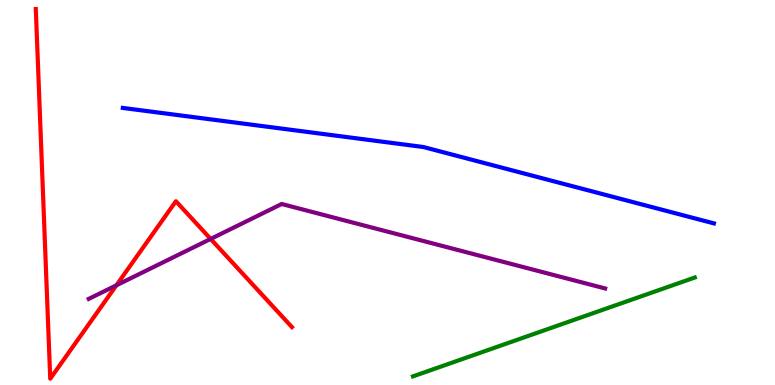[{'lines': ['blue', 'red'], 'intersections': []}, {'lines': ['green', 'red'], 'intersections': []}, {'lines': ['purple', 'red'], 'intersections': [{'x': 1.5, 'y': 2.59}, {'x': 2.72, 'y': 3.79}]}, {'lines': ['blue', 'green'], 'intersections': []}, {'lines': ['blue', 'purple'], 'intersections': []}, {'lines': ['green', 'purple'], 'intersections': []}]